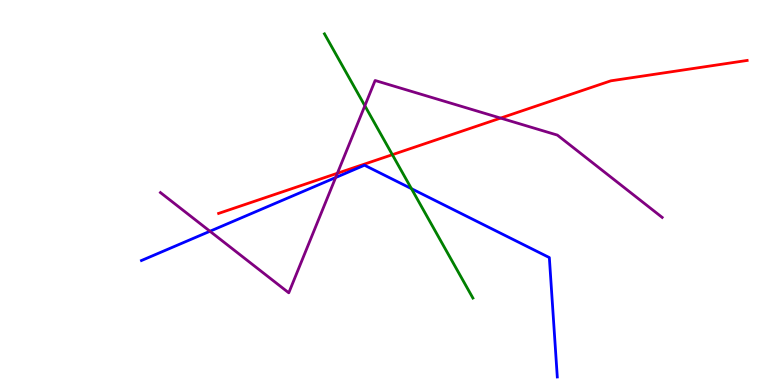[{'lines': ['blue', 'red'], 'intersections': []}, {'lines': ['green', 'red'], 'intersections': [{'x': 5.06, 'y': 5.98}]}, {'lines': ['purple', 'red'], 'intersections': [{'x': 4.35, 'y': 5.5}, {'x': 6.46, 'y': 6.93}]}, {'lines': ['blue', 'green'], 'intersections': [{'x': 5.31, 'y': 5.1}]}, {'lines': ['blue', 'purple'], 'intersections': [{'x': 2.71, 'y': 3.99}, {'x': 4.33, 'y': 5.39}]}, {'lines': ['green', 'purple'], 'intersections': [{'x': 4.71, 'y': 7.25}]}]